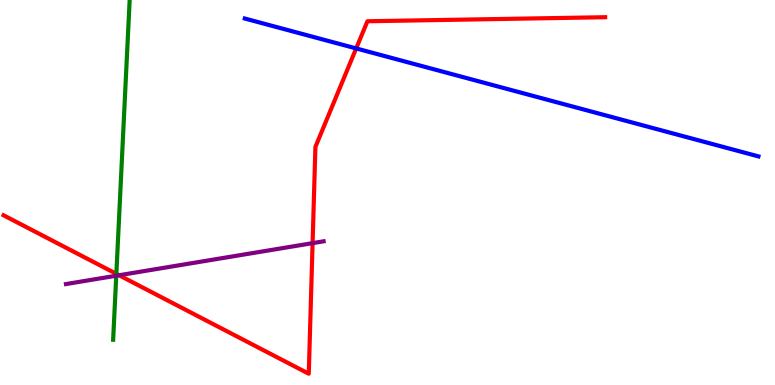[{'lines': ['blue', 'red'], 'intersections': [{'x': 4.6, 'y': 8.74}]}, {'lines': ['green', 'red'], 'intersections': [{'x': 1.5, 'y': 2.89}]}, {'lines': ['purple', 'red'], 'intersections': [{'x': 1.54, 'y': 2.85}, {'x': 4.03, 'y': 3.68}]}, {'lines': ['blue', 'green'], 'intersections': []}, {'lines': ['blue', 'purple'], 'intersections': []}, {'lines': ['green', 'purple'], 'intersections': [{'x': 1.5, 'y': 2.84}]}]